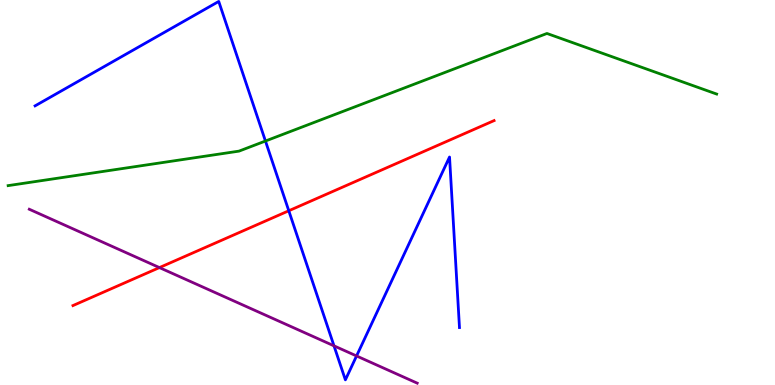[{'lines': ['blue', 'red'], 'intersections': [{'x': 3.73, 'y': 4.53}]}, {'lines': ['green', 'red'], 'intersections': []}, {'lines': ['purple', 'red'], 'intersections': [{'x': 2.06, 'y': 3.05}]}, {'lines': ['blue', 'green'], 'intersections': [{'x': 3.43, 'y': 6.34}]}, {'lines': ['blue', 'purple'], 'intersections': [{'x': 4.31, 'y': 1.02}, {'x': 4.6, 'y': 0.754}]}, {'lines': ['green', 'purple'], 'intersections': []}]